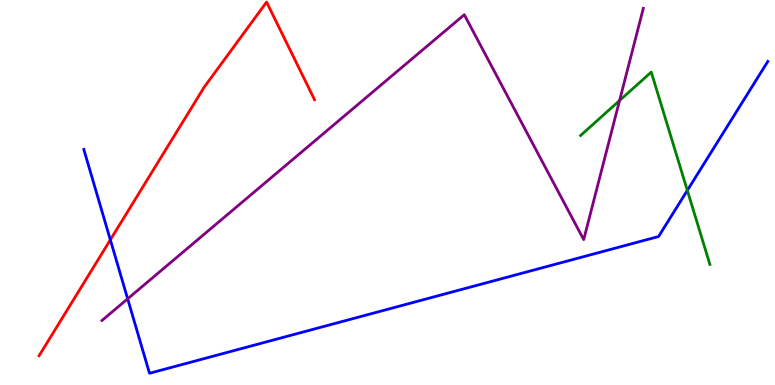[{'lines': ['blue', 'red'], 'intersections': [{'x': 1.42, 'y': 3.77}]}, {'lines': ['green', 'red'], 'intersections': []}, {'lines': ['purple', 'red'], 'intersections': []}, {'lines': ['blue', 'green'], 'intersections': [{'x': 8.87, 'y': 5.05}]}, {'lines': ['blue', 'purple'], 'intersections': [{'x': 1.65, 'y': 2.24}]}, {'lines': ['green', 'purple'], 'intersections': [{'x': 7.99, 'y': 7.39}]}]